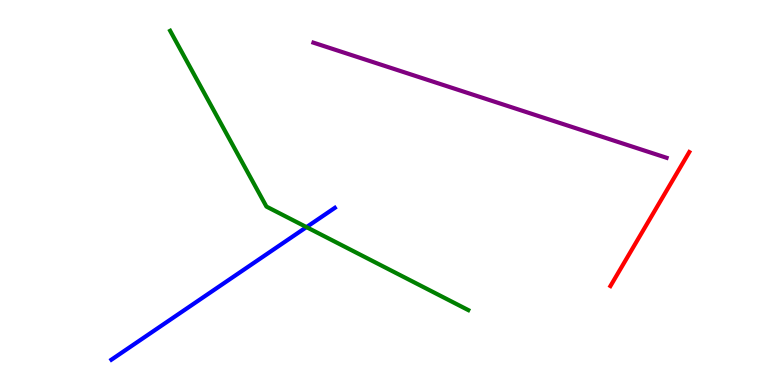[{'lines': ['blue', 'red'], 'intersections': []}, {'lines': ['green', 'red'], 'intersections': []}, {'lines': ['purple', 'red'], 'intersections': []}, {'lines': ['blue', 'green'], 'intersections': [{'x': 3.95, 'y': 4.1}]}, {'lines': ['blue', 'purple'], 'intersections': []}, {'lines': ['green', 'purple'], 'intersections': []}]